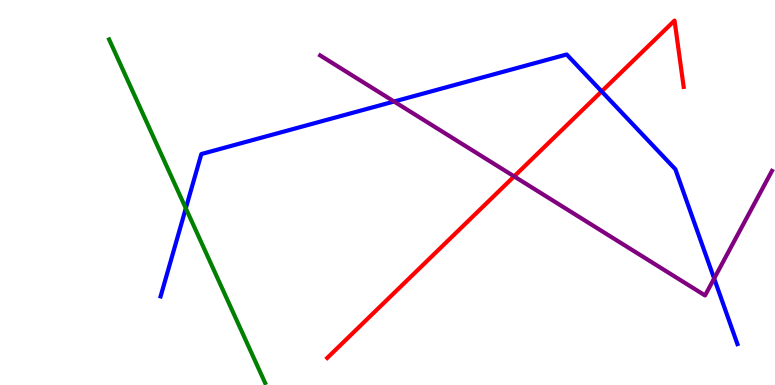[{'lines': ['blue', 'red'], 'intersections': [{'x': 7.76, 'y': 7.63}]}, {'lines': ['green', 'red'], 'intersections': []}, {'lines': ['purple', 'red'], 'intersections': [{'x': 6.63, 'y': 5.42}]}, {'lines': ['blue', 'green'], 'intersections': [{'x': 2.4, 'y': 4.59}]}, {'lines': ['blue', 'purple'], 'intersections': [{'x': 5.08, 'y': 7.36}, {'x': 9.21, 'y': 2.77}]}, {'lines': ['green', 'purple'], 'intersections': []}]